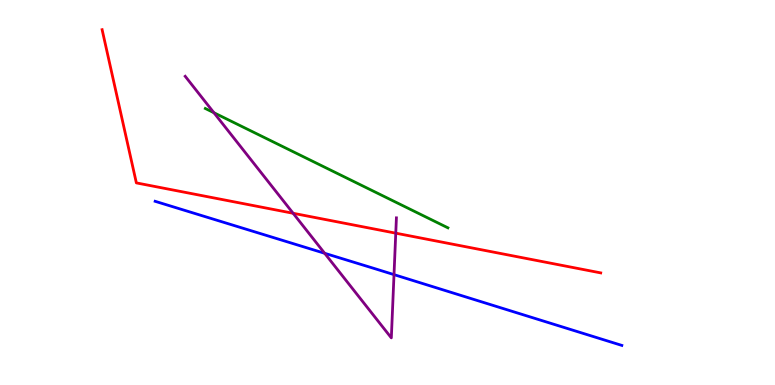[{'lines': ['blue', 'red'], 'intersections': []}, {'lines': ['green', 'red'], 'intersections': []}, {'lines': ['purple', 'red'], 'intersections': [{'x': 3.78, 'y': 4.46}, {'x': 5.11, 'y': 3.94}]}, {'lines': ['blue', 'green'], 'intersections': []}, {'lines': ['blue', 'purple'], 'intersections': [{'x': 4.19, 'y': 3.42}, {'x': 5.08, 'y': 2.87}]}, {'lines': ['green', 'purple'], 'intersections': [{'x': 2.76, 'y': 7.07}]}]